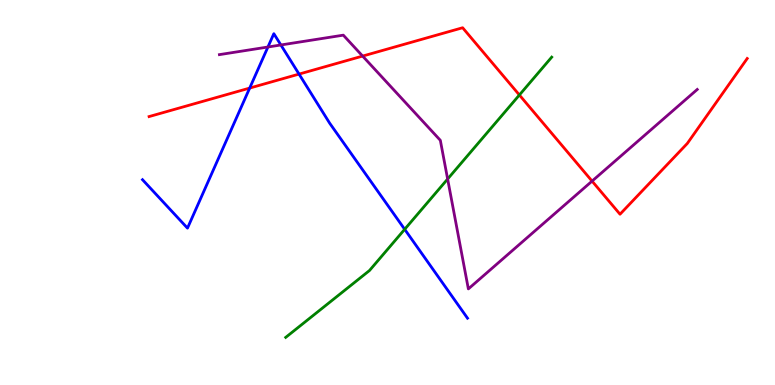[{'lines': ['blue', 'red'], 'intersections': [{'x': 3.22, 'y': 7.71}, {'x': 3.86, 'y': 8.08}]}, {'lines': ['green', 'red'], 'intersections': [{'x': 6.7, 'y': 7.53}]}, {'lines': ['purple', 'red'], 'intersections': [{'x': 4.68, 'y': 8.54}, {'x': 7.64, 'y': 5.3}]}, {'lines': ['blue', 'green'], 'intersections': [{'x': 5.22, 'y': 4.04}]}, {'lines': ['blue', 'purple'], 'intersections': [{'x': 3.46, 'y': 8.78}, {'x': 3.62, 'y': 8.83}]}, {'lines': ['green', 'purple'], 'intersections': [{'x': 5.78, 'y': 5.35}]}]